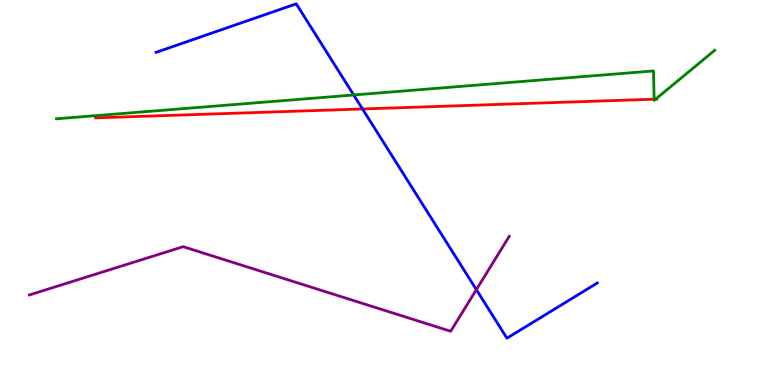[{'lines': ['blue', 'red'], 'intersections': [{'x': 4.68, 'y': 7.17}]}, {'lines': ['green', 'red'], 'intersections': [{'x': 8.44, 'y': 7.42}, {'x': 8.46, 'y': 7.42}]}, {'lines': ['purple', 'red'], 'intersections': []}, {'lines': ['blue', 'green'], 'intersections': [{'x': 4.56, 'y': 7.53}]}, {'lines': ['blue', 'purple'], 'intersections': [{'x': 6.15, 'y': 2.48}]}, {'lines': ['green', 'purple'], 'intersections': []}]